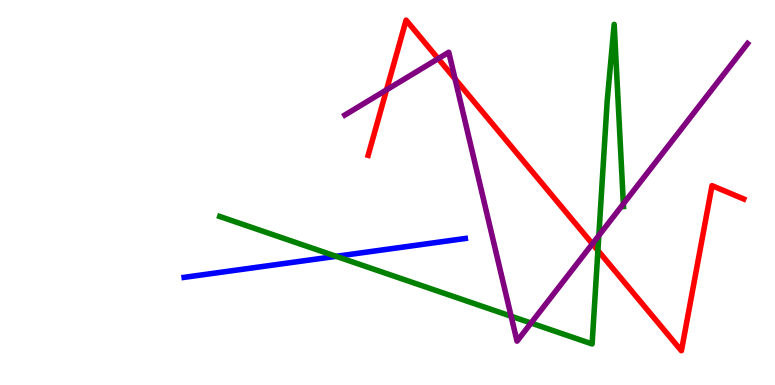[{'lines': ['blue', 'red'], 'intersections': []}, {'lines': ['green', 'red'], 'intersections': [{'x': 7.71, 'y': 3.49}]}, {'lines': ['purple', 'red'], 'intersections': [{'x': 4.99, 'y': 7.67}, {'x': 5.65, 'y': 8.48}, {'x': 5.87, 'y': 7.95}, {'x': 7.64, 'y': 3.67}]}, {'lines': ['blue', 'green'], 'intersections': [{'x': 4.34, 'y': 3.34}]}, {'lines': ['blue', 'purple'], 'intersections': []}, {'lines': ['green', 'purple'], 'intersections': [{'x': 6.6, 'y': 1.79}, {'x': 6.85, 'y': 1.61}, {'x': 7.73, 'y': 3.88}, {'x': 8.04, 'y': 4.7}]}]